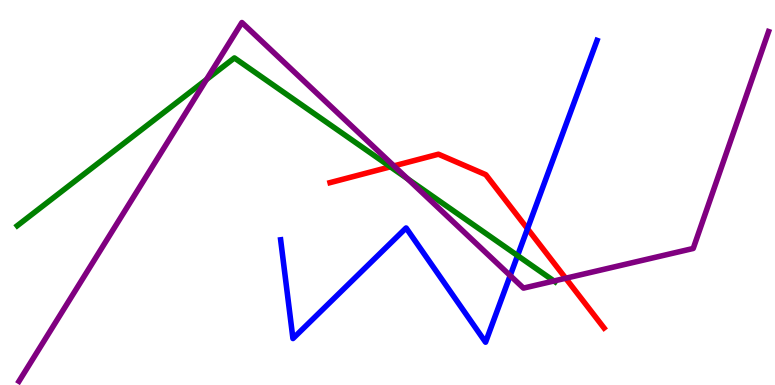[{'lines': ['blue', 'red'], 'intersections': [{'x': 6.81, 'y': 4.06}]}, {'lines': ['green', 'red'], 'intersections': [{'x': 5.04, 'y': 5.67}]}, {'lines': ['purple', 'red'], 'intersections': [{'x': 5.08, 'y': 5.69}, {'x': 7.3, 'y': 2.77}]}, {'lines': ['blue', 'green'], 'intersections': [{'x': 6.68, 'y': 3.36}]}, {'lines': ['blue', 'purple'], 'intersections': [{'x': 6.58, 'y': 2.84}]}, {'lines': ['green', 'purple'], 'intersections': [{'x': 2.66, 'y': 7.93}, {'x': 5.26, 'y': 5.35}, {'x': 7.15, 'y': 2.7}]}]